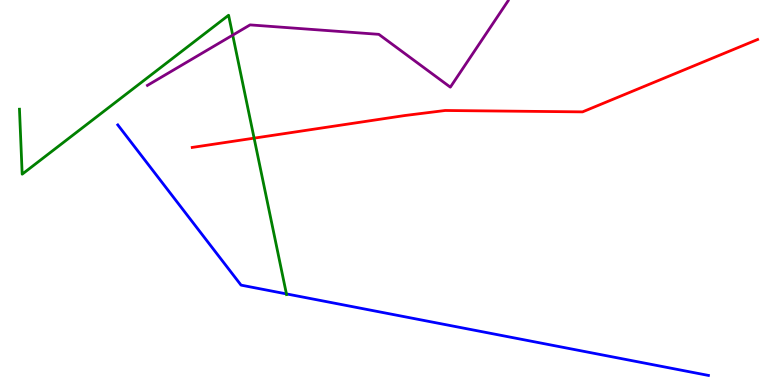[{'lines': ['blue', 'red'], 'intersections': []}, {'lines': ['green', 'red'], 'intersections': [{'x': 3.28, 'y': 6.41}]}, {'lines': ['purple', 'red'], 'intersections': []}, {'lines': ['blue', 'green'], 'intersections': [{'x': 3.7, 'y': 2.37}]}, {'lines': ['blue', 'purple'], 'intersections': []}, {'lines': ['green', 'purple'], 'intersections': [{'x': 3.0, 'y': 9.09}]}]